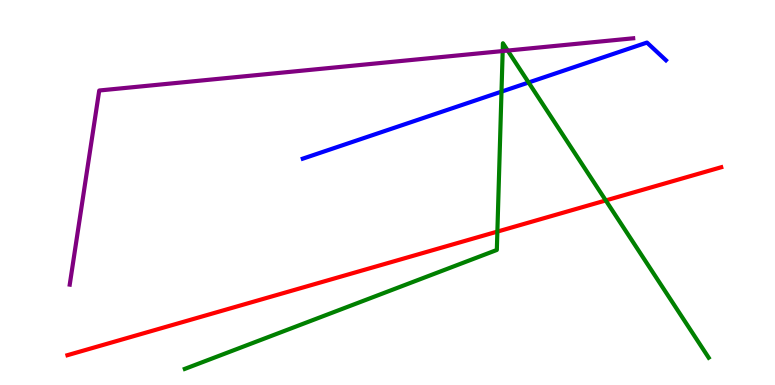[{'lines': ['blue', 'red'], 'intersections': []}, {'lines': ['green', 'red'], 'intersections': [{'x': 6.42, 'y': 3.98}, {'x': 7.82, 'y': 4.79}]}, {'lines': ['purple', 'red'], 'intersections': []}, {'lines': ['blue', 'green'], 'intersections': [{'x': 6.47, 'y': 7.62}, {'x': 6.82, 'y': 7.86}]}, {'lines': ['blue', 'purple'], 'intersections': []}, {'lines': ['green', 'purple'], 'intersections': [{'x': 6.49, 'y': 8.67}, {'x': 6.55, 'y': 8.69}]}]